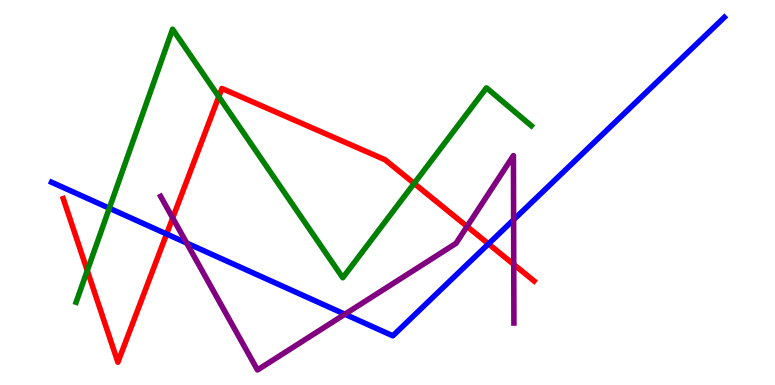[{'lines': ['blue', 'red'], 'intersections': [{'x': 2.15, 'y': 3.92}, {'x': 6.3, 'y': 3.67}]}, {'lines': ['green', 'red'], 'intersections': [{'x': 1.13, 'y': 2.97}, {'x': 2.82, 'y': 7.49}, {'x': 5.34, 'y': 5.24}]}, {'lines': ['purple', 'red'], 'intersections': [{'x': 2.23, 'y': 4.34}, {'x': 6.03, 'y': 4.12}, {'x': 6.63, 'y': 3.13}]}, {'lines': ['blue', 'green'], 'intersections': [{'x': 1.41, 'y': 4.59}]}, {'lines': ['blue', 'purple'], 'intersections': [{'x': 2.41, 'y': 3.69}, {'x': 4.45, 'y': 1.84}, {'x': 6.63, 'y': 4.29}]}, {'lines': ['green', 'purple'], 'intersections': []}]